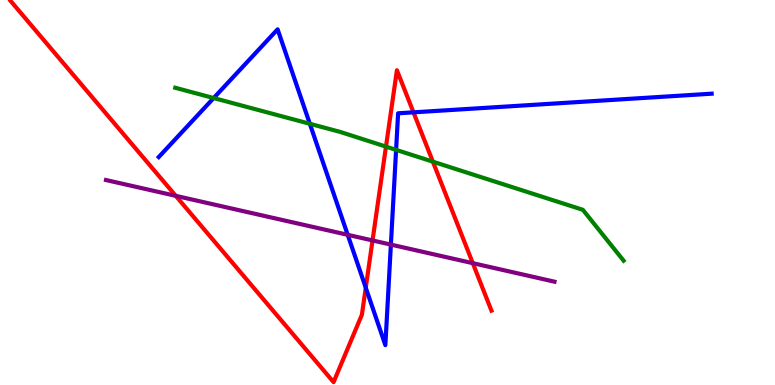[{'lines': ['blue', 'red'], 'intersections': [{'x': 4.72, 'y': 2.53}, {'x': 5.34, 'y': 7.08}]}, {'lines': ['green', 'red'], 'intersections': [{'x': 4.98, 'y': 6.19}, {'x': 5.59, 'y': 5.8}]}, {'lines': ['purple', 'red'], 'intersections': [{'x': 2.27, 'y': 4.91}, {'x': 4.81, 'y': 3.75}, {'x': 6.1, 'y': 3.16}]}, {'lines': ['blue', 'green'], 'intersections': [{'x': 2.76, 'y': 7.45}, {'x': 4.0, 'y': 6.78}, {'x': 5.11, 'y': 6.11}]}, {'lines': ['blue', 'purple'], 'intersections': [{'x': 4.49, 'y': 3.9}, {'x': 5.04, 'y': 3.65}]}, {'lines': ['green', 'purple'], 'intersections': []}]